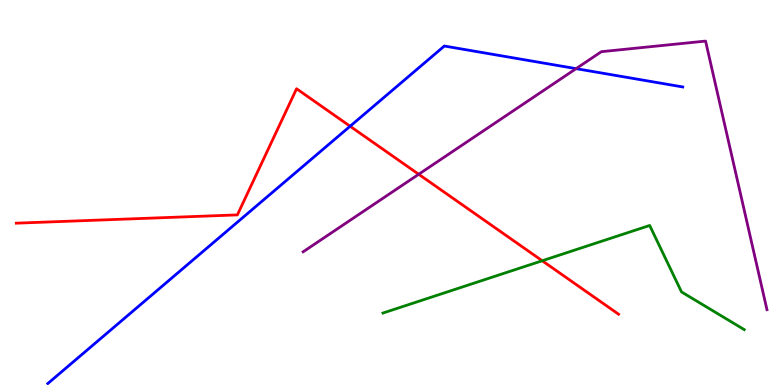[{'lines': ['blue', 'red'], 'intersections': [{'x': 4.52, 'y': 6.72}]}, {'lines': ['green', 'red'], 'intersections': [{'x': 7.0, 'y': 3.23}]}, {'lines': ['purple', 'red'], 'intersections': [{'x': 5.4, 'y': 5.47}]}, {'lines': ['blue', 'green'], 'intersections': []}, {'lines': ['blue', 'purple'], 'intersections': [{'x': 7.43, 'y': 8.22}]}, {'lines': ['green', 'purple'], 'intersections': []}]